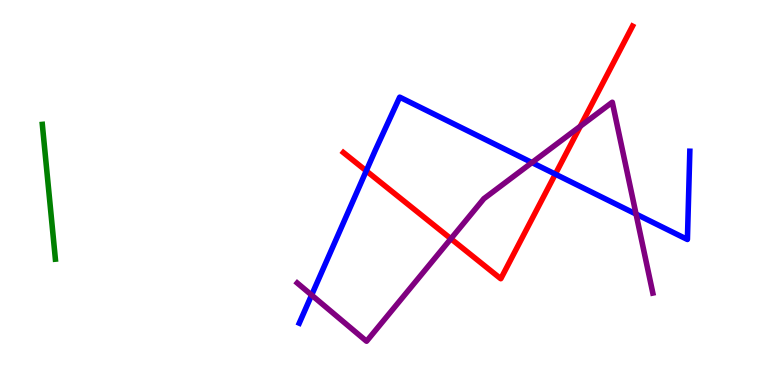[{'lines': ['blue', 'red'], 'intersections': [{'x': 4.73, 'y': 5.56}, {'x': 7.17, 'y': 5.48}]}, {'lines': ['green', 'red'], 'intersections': []}, {'lines': ['purple', 'red'], 'intersections': [{'x': 5.82, 'y': 3.8}, {'x': 7.49, 'y': 6.72}]}, {'lines': ['blue', 'green'], 'intersections': []}, {'lines': ['blue', 'purple'], 'intersections': [{'x': 4.02, 'y': 2.34}, {'x': 6.86, 'y': 5.78}, {'x': 8.21, 'y': 4.44}]}, {'lines': ['green', 'purple'], 'intersections': []}]